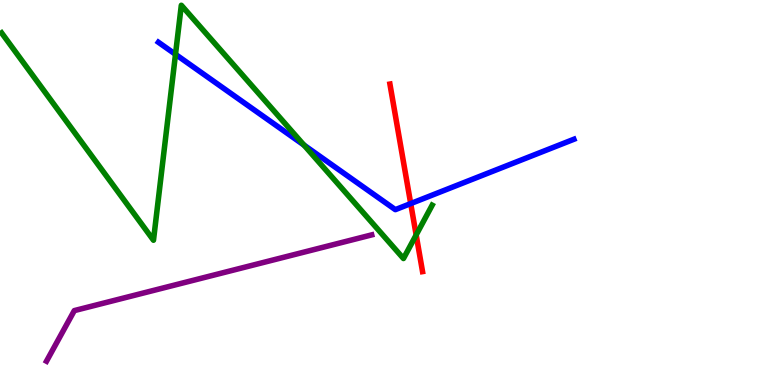[{'lines': ['blue', 'red'], 'intersections': [{'x': 5.3, 'y': 4.71}]}, {'lines': ['green', 'red'], 'intersections': [{'x': 5.37, 'y': 3.9}]}, {'lines': ['purple', 'red'], 'intersections': []}, {'lines': ['blue', 'green'], 'intersections': [{'x': 2.26, 'y': 8.59}, {'x': 3.92, 'y': 6.23}]}, {'lines': ['blue', 'purple'], 'intersections': []}, {'lines': ['green', 'purple'], 'intersections': []}]